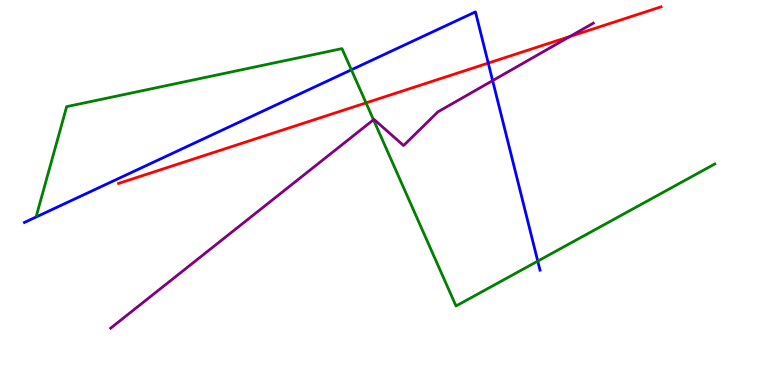[{'lines': ['blue', 'red'], 'intersections': [{'x': 6.3, 'y': 8.36}]}, {'lines': ['green', 'red'], 'intersections': [{'x': 4.72, 'y': 7.33}]}, {'lines': ['purple', 'red'], 'intersections': [{'x': 7.35, 'y': 9.05}]}, {'lines': ['blue', 'green'], 'intersections': [{'x': 4.53, 'y': 8.19}, {'x': 6.94, 'y': 3.22}]}, {'lines': ['blue', 'purple'], 'intersections': [{'x': 6.36, 'y': 7.91}]}, {'lines': ['green', 'purple'], 'intersections': [{'x': 4.82, 'y': 6.89}]}]